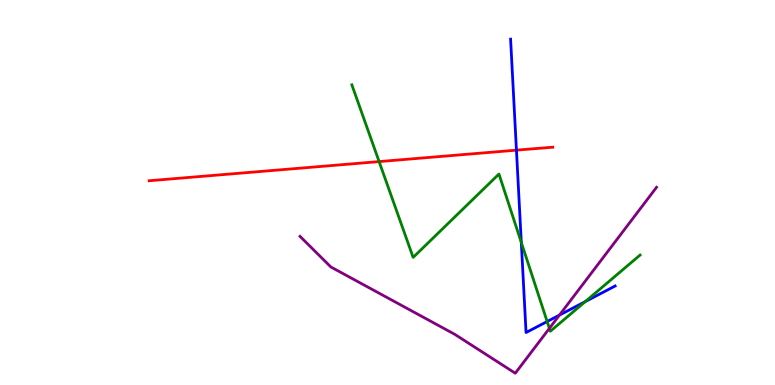[{'lines': ['blue', 'red'], 'intersections': [{'x': 6.66, 'y': 6.1}]}, {'lines': ['green', 'red'], 'intersections': [{'x': 4.89, 'y': 5.8}]}, {'lines': ['purple', 'red'], 'intersections': []}, {'lines': ['blue', 'green'], 'intersections': [{'x': 6.73, 'y': 3.7}, {'x': 7.06, 'y': 1.65}, {'x': 7.55, 'y': 2.17}]}, {'lines': ['blue', 'purple'], 'intersections': [{'x': 7.22, 'y': 1.82}]}, {'lines': ['green', 'purple'], 'intersections': [{'x': 7.09, 'y': 1.47}]}]